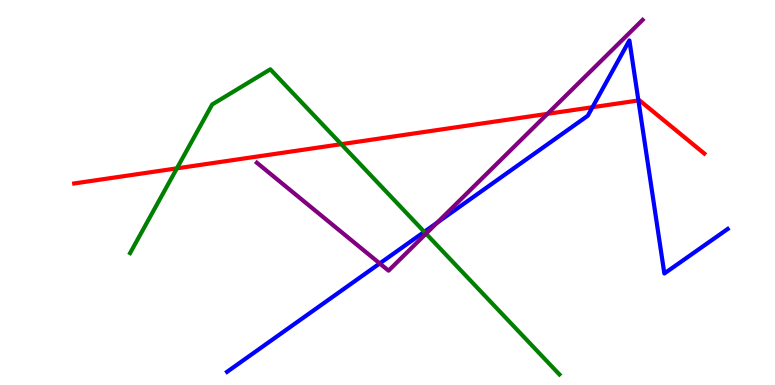[{'lines': ['blue', 'red'], 'intersections': [{'x': 7.64, 'y': 7.22}, {'x': 8.24, 'y': 7.39}]}, {'lines': ['green', 'red'], 'intersections': [{'x': 2.28, 'y': 5.63}, {'x': 4.4, 'y': 6.26}]}, {'lines': ['purple', 'red'], 'intersections': [{'x': 7.06, 'y': 7.04}]}, {'lines': ['blue', 'green'], 'intersections': [{'x': 5.47, 'y': 3.98}]}, {'lines': ['blue', 'purple'], 'intersections': [{'x': 4.9, 'y': 3.16}, {'x': 5.64, 'y': 4.22}]}, {'lines': ['green', 'purple'], 'intersections': [{'x': 5.5, 'y': 3.93}]}]